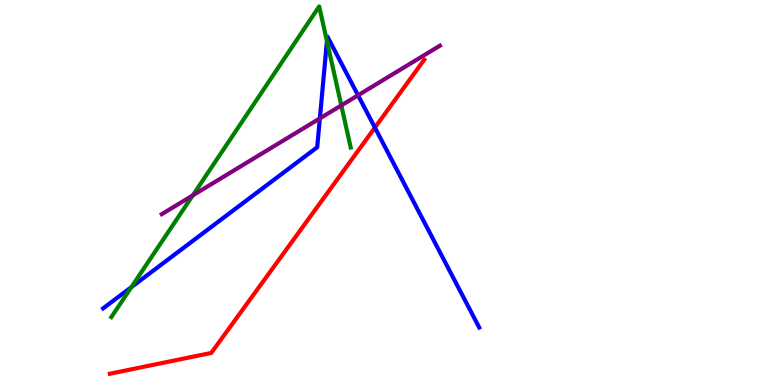[{'lines': ['blue', 'red'], 'intersections': [{'x': 4.84, 'y': 6.69}]}, {'lines': ['green', 'red'], 'intersections': []}, {'lines': ['purple', 'red'], 'intersections': []}, {'lines': ['blue', 'green'], 'intersections': [{'x': 1.7, 'y': 2.54}, {'x': 4.22, 'y': 8.93}]}, {'lines': ['blue', 'purple'], 'intersections': [{'x': 4.13, 'y': 6.92}, {'x': 4.62, 'y': 7.53}]}, {'lines': ['green', 'purple'], 'intersections': [{'x': 2.49, 'y': 4.92}, {'x': 4.4, 'y': 7.26}]}]